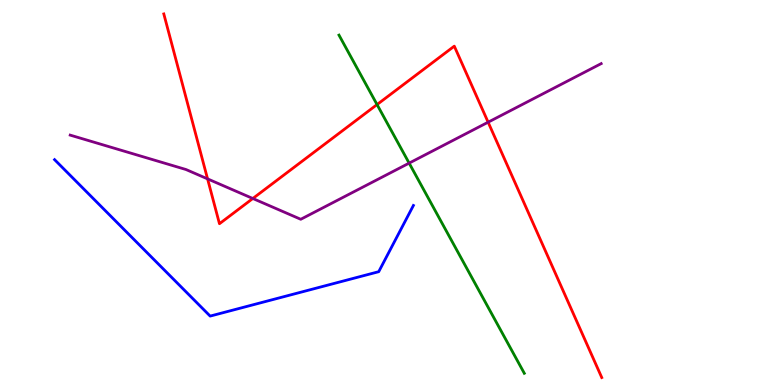[{'lines': ['blue', 'red'], 'intersections': []}, {'lines': ['green', 'red'], 'intersections': [{'x': 4.87, 'y': 7.28}]}, {'lines': ['purple', 'red'], 'intersections': [{'x': 2.68, 'y': 5.35}, {'x': 3.26, 'y': 4.84}, {'x': 6.3, 'y': 6.83}]}, {'lines': ['blue', 'green'], 'intersections': []}, {'lines': ['blue', 'purple'], 'intersections': []}, {'lines': ['green', 'purple'], 'intersections': [{'x': 5.28, 'y': 5.76}]}]